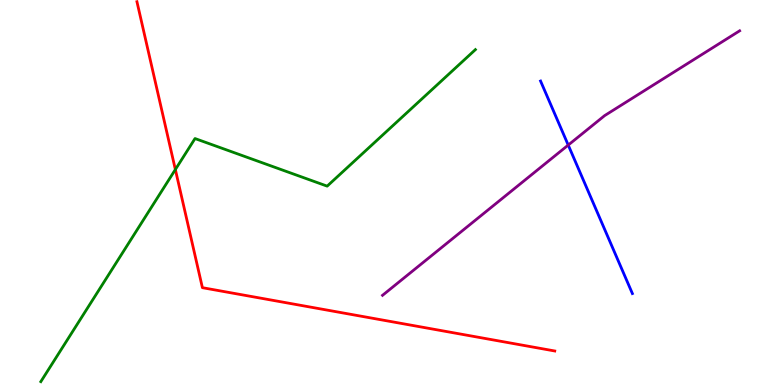[{'lines': ['blue', 'red'], 'intersections': []}, {'lines': ['green', 'red'], 'intersections': [{'x': 2.26, 'y': 5.6}]}, {'lines': ['purple', 'red'], 'intersections': []}, {'lines': ['blue', 'green'], 'intersections': []}, {'lines': ['blue', 'purple'], 'intersections': [{'x': 7.33, 'y': 6.23}]}, {'lines': ['green', 'purple'], 'intersections': []}]